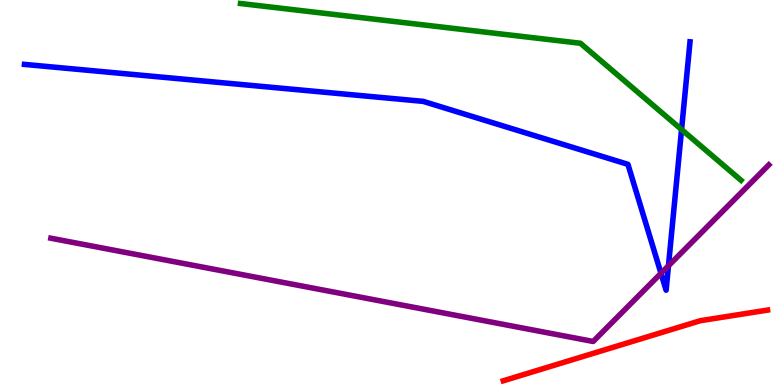[{'lines': ['blue', 'red'], 'intersections': []}, {'lines': ['green', 'red'], 'intersections': []}, {'lines': ['purple', 'red'], 'intersections': []}, {'lines': ['blue', 'green'], 'intersections': [{'x': 8.79, 'y': 6.64}]}, {'lines': ['blue', 'purple'], 'intersections': [{'x': 8.53, 'y': 2.9}, {'x': 8.63, 'y': 3.1}]}, {'lines': ['green', 'purple'], 'intersections': []}]